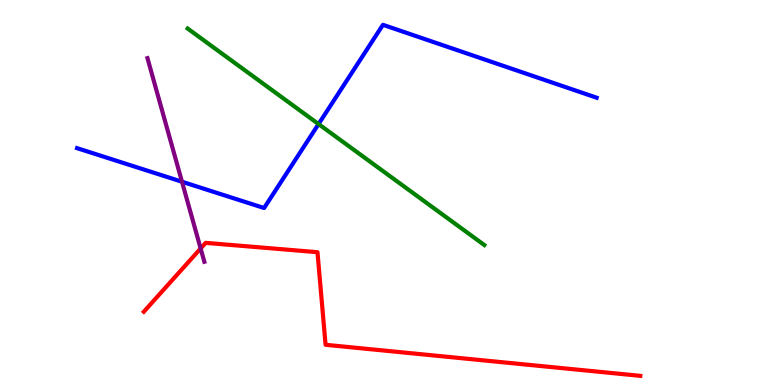[{'lines': ['blue', 'red'], 'intersections': []}, {'lines': ['green', 'red'], 'intersections': []}, {'lines': ['purple', 'red'], 'intersections': [{'x': 2.59, 'y': 3.55}]}, {'lines': ['blue', 'green'], 'intersections': [{'x': 4.11, 'y': 6.78}]}, {'lines': ['blue', 'purple'], 'intersections': [{'x': 2.35, 'y': 5.28}]}, {'lines': ['green', 'purple'], 'intersections': []}]